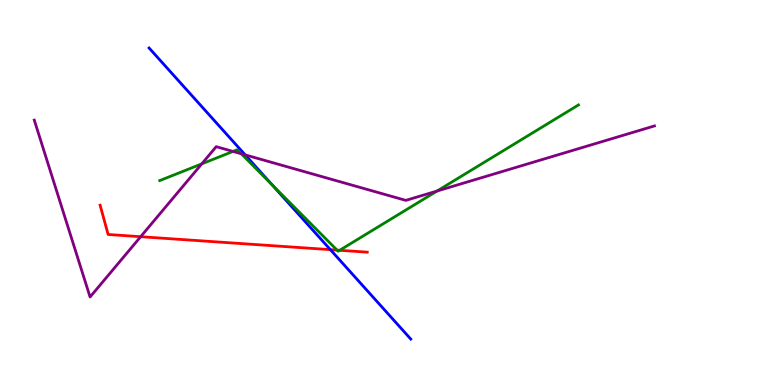[{'lines': ['blue', 'red'], 'intersections': [{'x': 4.26, 'y': 3.52}]}, {'lines': ['green', 'red'], 'intersections': [{'x': 4.35, 'y': 3.5}, {'x': 4.38, 'y': 3.5}]}, {'lines': ['purple', 'red'], 'intersections': [{'x': 1.81, 'y': 3.85}]}, {'lines': ['blue', 'green'], 'intersections': [{'x': 3.51, 'y': 5.21}]}, {'lines': ['blue', 'purple'], 'intersections': [{'x': 3.16, 'y': 5.98}]}, {'lines': ['green', 'purple'], 'intersections': [{'x': 2.6, 'y': 5.74}, {'x': 3.01, 'y': 6.07}, {'x': 3.11, 'y': 6.01}, {'x': 5.64, 'y': 5.04}]}]